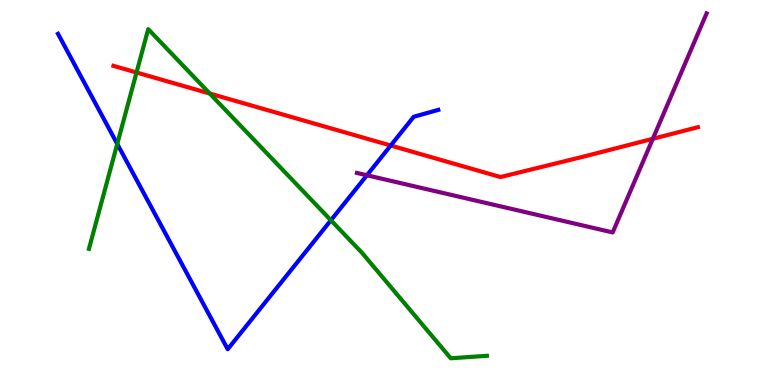[{'lines': ['blue', 'red'], 'intersections': [{'x': 5.04, 'y': 6.22}]}, {'lines': ['green', 'red'], 'intersections': [{'x': 1.76, 'y': 8.12}, {'x': 2.71, 'y': 7.57}]}, {'lines': ['purple', 'red'], 'intersections': [{'x': 8.42, 'y': 6.39}]}, {'lines': ['blue', 'green'], 'intersections': [{'x': 1.51, 'y': 6.26}, {'x': 4.27, 'y': 4.28}]}, {'lines': ['blue', 'purple'], 'intersections': [{'x': 4.73, 'y': 5.45}]}, {'lines': ['green', 'purple'], 'intersections': []}]